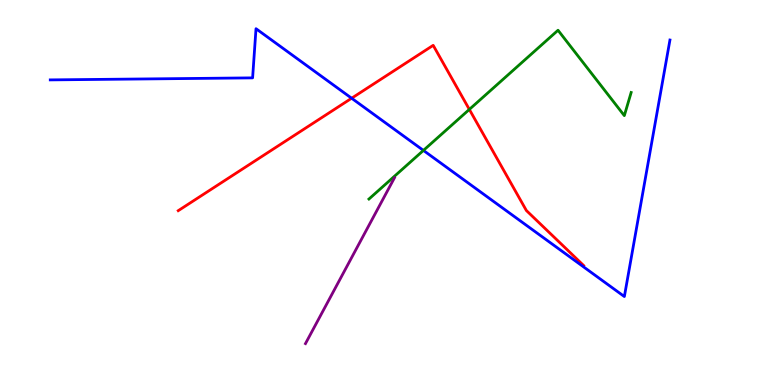[{'lines': ['blue', 'red'], 'intersections': [{'x': 4.54, 'y': 7.45}]}, {'lines': ['green', 'red'], 'intersections': [{'x': 6.06, 'y': 7.16}]}, {'lines': ['purple', 'red'], 'intersections': []}, {'lines': ['blue', 'green'], 'intersections': [{'x': 5.46, 'y': 6.09}]}, {'lines': ['blue', 'purple'], 'intersections': []}, {'lines': ['green', 'purple'], 'intersections': []}]